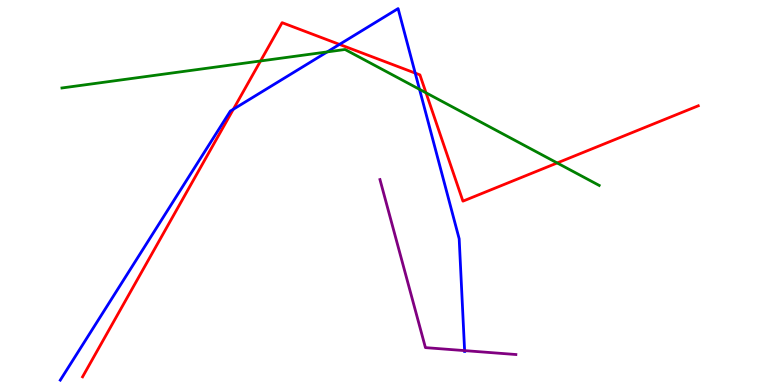[{'lines': ['blue', 'red'], 'intersections': [{'x': 3.01, 'y': 7.16}, {'x': 4.38, 'y': 8.85}, {'x': 5.36, 'y': 8.1}]}, {'lines': ['green', 'red'], 'intersections': [{'x': 3.36, 'y': 8.42}, {'x': 5.5, 'y': 7.59}, {'x': 7.19, 'y': 5.77}]}, {'lines': ['purple', 'red'], 'intersections': []}, {'lines': ['blue', 'green'], 'intersections': [{'x': 4.22, 'y': 8.65}, {'x': 5.41, 'y': 7.68}]}, {'lines': ['blue', 'purple'], 'intersections': [{'x': 5.99, 'y': 0.893}]}, {'lines': ['green', 'purple'], 'intersections': []}]